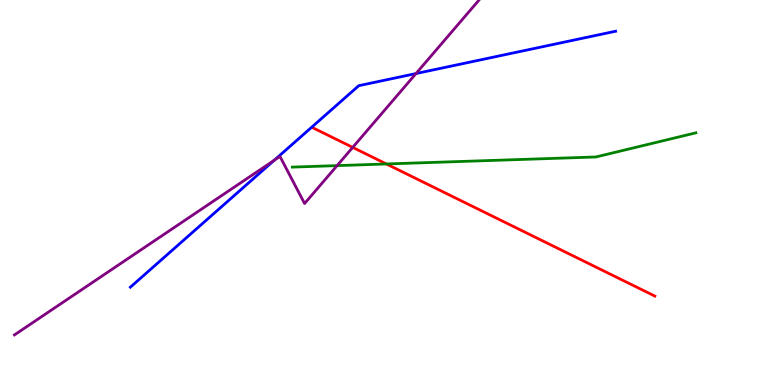[{'lines': ['blue', 'red'], 'intersections': []}, {'lines': ['green', 'red'], 'intersections': [{'x': 4.99, 'y': 5.74}]}, {'lines': ['purple', 'red'], 'intersections': [{'x': 4.55, 'y': 6.17}]}, {'lines': ['blue', 'green'], 'intersections': []}, {'lines': ['blue', 'purple'], 'intersections': [{'x': 3.54, 'y': 5.84}, {'x': 5.37, 'y': 8.09}]}, {'lines': ['green', 'purple'], 'intersections': [{'x': 4.35, 'y': 5.7}]}]